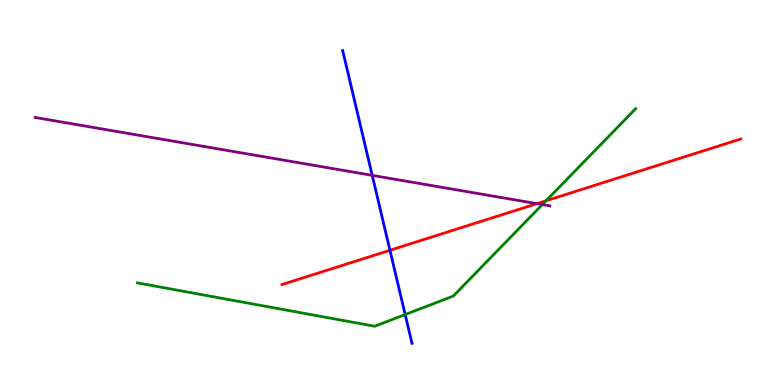[{'lines': ['blue', 'red'], 'intersections': [{'x': 5.03, 'y': 3.5}]}, {'lines': ['green', 'red'], 'intersections': [{'x': 7.05, 'y': 4.79}]}, {'lines': ['purple', 'red'], 'intersections': [{'x': 6.93, 'y': 4.71}]}, {'lines': ['blue', 'green'], 'intersections': [{'x': 5.23, 'y': 1.83}]}, {'lines': ['blue', 'purple'], 'intersections': [{'x': 4.8, 'y': 5.45}]}, {'lines': ['green', 'purple'], 'intersections': [{'x': 7.0, 'y': 4.69}]}]